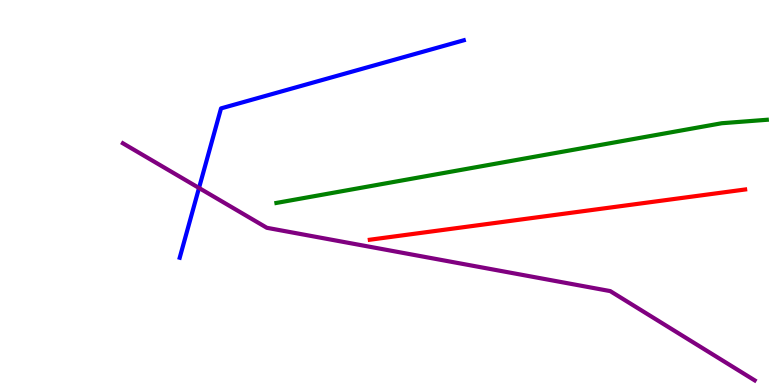[{'lines': ['blue', 'red'], 'intersections': []}, {'lines': ['green', 'red'], 'intersections': []}, {'lines': ['purple', 'red'], 'intersections': []}, {'lines': ['blue', 'green'], 'intersections': []}, {'lines': ['blue', 'purple'], 'intersections': [{'x': 2.57, 'y': 5.12}]}, {'lines': ['green', 'purple'], 'intersections': []}]